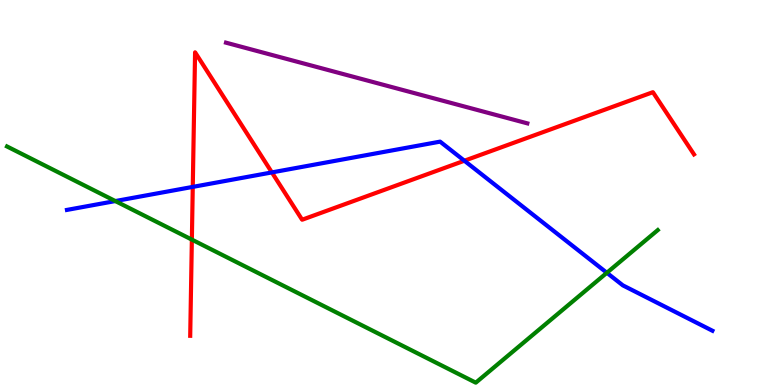[{'lines': ['blue', 'red'], 'intersections': [{'x': 2.49, 'y': 5.15}, {'x': 3.51, 'y': 5.52}, {'x': 5.99, 'y': 5.83}]}, {'lines': ['green', 'red'], 'intersections': [{'x': 2.48, 'y': 3.78}]}, {'lines': ['purple', 'red'], 'intersections': []}, {'lines': ['blue', 'green'], 'intersections': [{'x': 1.49, 'y': 4.78}, {'x': 7.83, 'y': 2.91}]}, {'lines': ['blue', 'purple'], 'intersections': []}, {'lines': ['green', 'purple'], 'intersections': []}]